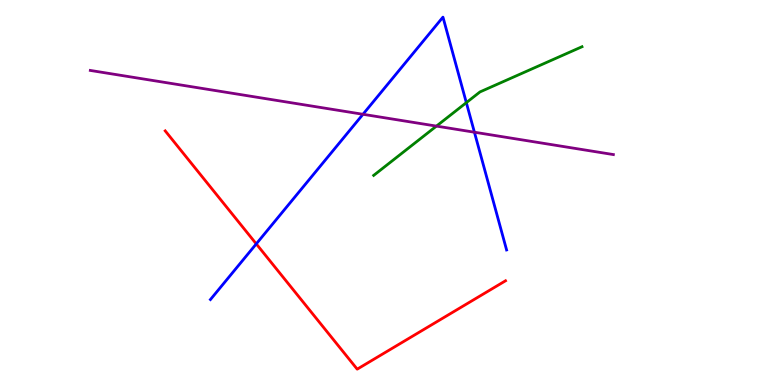[{'lines': ['blue', 'red'], 'intersections': [{'x': 3.31, 'y': 3.67}]}, {'lines': ['green', 'red'], 'intersections': []}, {'lines': ['purple', 'red'], 'intersections': []}, {'lines': ['blue', 'green'], 'intersections': [{'x': 6.02, 'y': 7.33}]}, {'lines': ['blue', 'purple'], 'intersections': [{'x': 4.68, 'y': 7.03}, {'x': 6.12, 'y': 6.57}]}, {'lines': ['green', 'purple'], 'intersections': [{'x': 5.63, 'y': 6.72}]}]